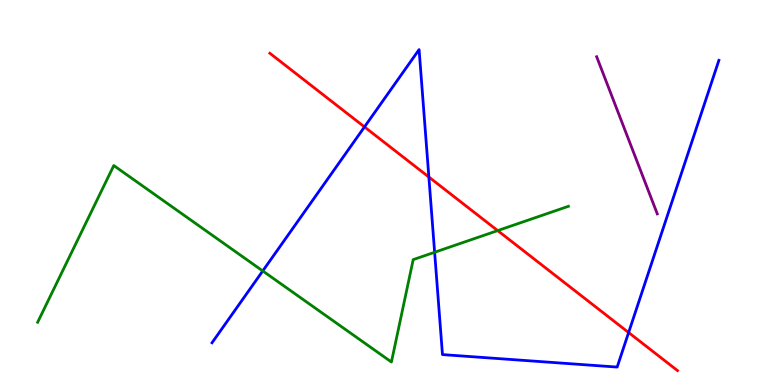[{'lines': ['blue', 'red'], 'intersections': [{'x': 4.7, 'y': 6.7}, {'x': 5.53, 'y': 5.4}, {'x': 8.11, 'y': 1.36}]}, {'lines': ['green', 'red'], 'intersections': [{'x': 6.42, 'y': 4.01}]}, {'lines': ['purple', 'red'], 'intersections': []}, {'lines': ['blue', 'green'], 'intersections': [{'x': 3.39, 'y': 2.96}, {'x': 5.61, 'y': 3.45}]}, {'lines': ['blue', 'purple'], 'intersections': []}, {'lines': ['green', 'purple'], 'intersections': []}]